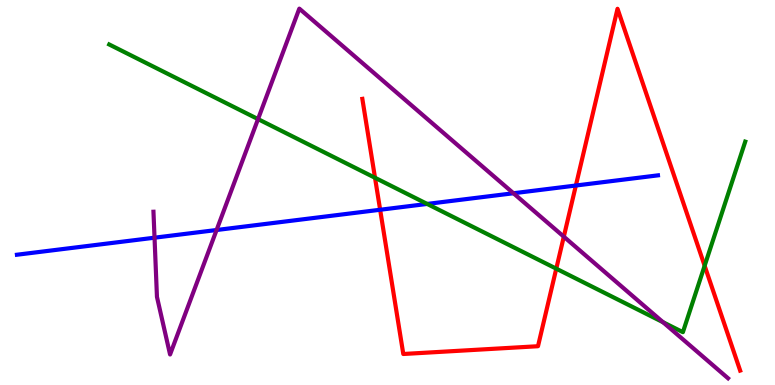[{'lines': ['blue', 'red'], 'intersections': [{'x': 4.91, 'y': 4.55}, {'x': 7.43, 'y': 5.18}]}, {'lines': ['green', 'red'], 'intersections': [{'x': 4.84, 'y': 5.38}, {'x': 7.18, 'y': 3.02}, {'x': 9.09, 'y': 3.1}]}, {'lines': ['purple', 'red'], 'intersections': [{'x': 7.27, 'y': 3.85}]}, {'lines': ['blue', 'green'], 'intersections': [{'x': 5.51, 'y': 4.7}]}, {'lines': ['blue', 'purple'], 'intersections': [{'x': 1.99, 'y': 3.83}, {'x': 2.79, 'y': 4.03}, {'x': 6.63, 'y': 4.98}]}, {'lines': ['green', 'purple'], 'intersections': [{'x': 3.33, 'y': 6.91}, {'x': 8.56, 'y': 1.63}]}]